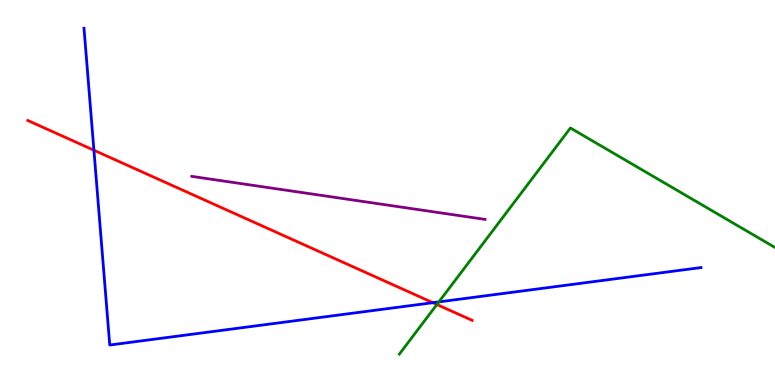[{'lines': ['blue', 'red'], 'intersections': [{'x': 1.21, 'y': 6.1}, {'x': 5.59, 'y': 2.14}]}, {'lines': ['green', 'red'], 'intersections': [{'x': 5.64, 'y': 2.09}]}, {'lines': ['purple', 'red'], 'intersections': []}, {'lines': ['blue', 'green'], 'intersections': [{'x': 5.66, 'y': 2.16}]}, {'lines': ['blue', 'purple'], 'intersections': []}, {'lines': ['green', 'purple'], 'intersections': []}]